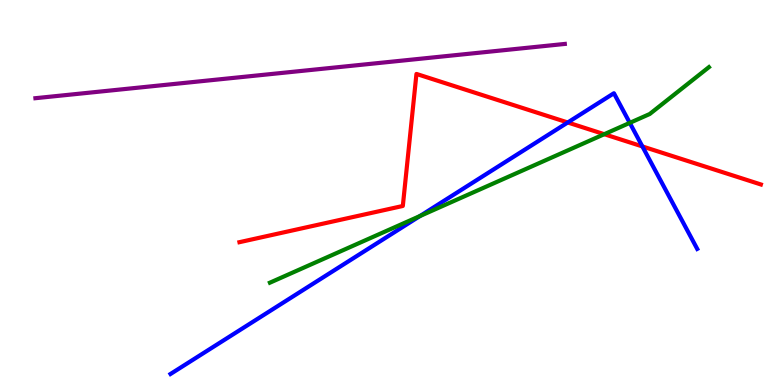[{'lines': ['blue', 'red'], 'intersections': [{'x': 7.33, 'y': 6.82}, {'x': 8.29, 'y': 6.2}]}, {'lines': ['green', 'red'], 'intersections': [{'x': 7.8, 'y': 6.51}]}, {'lines': ['purple', 'red'], 'intersections': []}, {'lines': ['blue', 'green'], 'intersections': [{'x': 5.42, 'y': 4.39}, {'x': 8.13, 'y': 6.81}]}, {'lines': ['blue', 'purple'], 'intersections': []}, {'lines': ['green', 'purple'], 'intersections': []}]